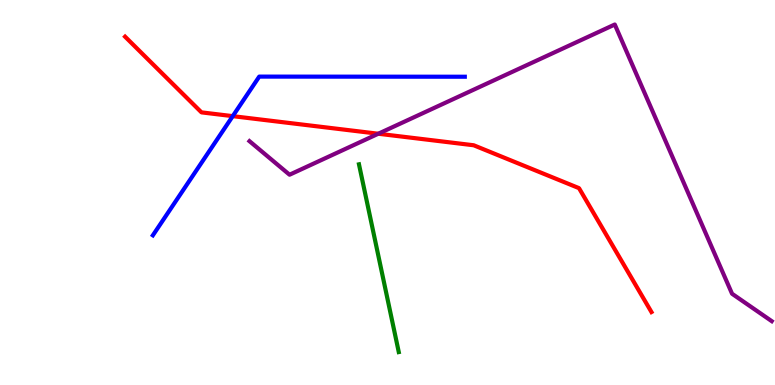[{'lines': ['blue', 'red'], 'intersections': [{'x': 3.0, 'y': 6.98}]}, {'lines': ['green', 'red'], 'intersections': []}, {'lines': ['purple', 'red'], 'intersections': [{'x': 4.88, 'y': 6.53}]}, {'lines': ['blue', 'green'], 'intersections': []}, {'lines': ['blue', 'purple'], 'intersections': []}, {'lines': ['green', 'purple'], 'intersections': []}]